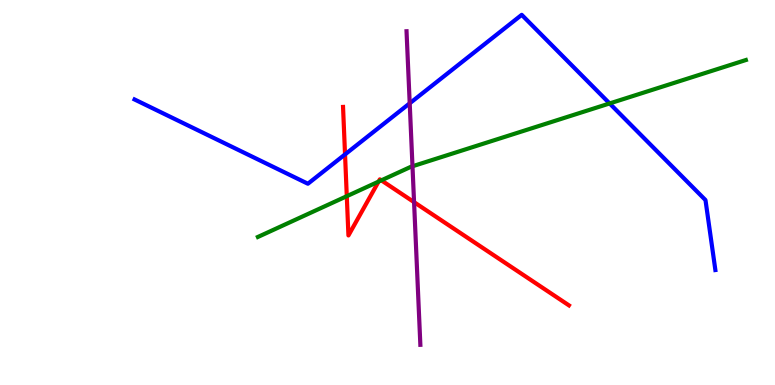[{'lines': ['blue', 'red'], 'intersections': [{'x': 4.45, 'y': 5.99}]}, {'lines': ['green', 'red'], 'intersections': [{'x': 4.47, 'y': 4.9}, {'x': 4.88, 'y': 5.28}, {'x': 4.92, 'y': 5.32}]}, {'lines': ['purple', 'red'], 'intersections': [{'x': 5.34, 'y': 4.75}]}, {'lines': ['blue', 'green'], 'intersections': [{'x': 7.87, 'y': 7.31}]}, {'lines': ['blue', 'purple'], 'intersections': [{'x': 5.29, 'y': 7.32}]}, {'lines': ['green', 'purple'], 'intersections': [{'x': 5.32, 'y': 5.68}]}]